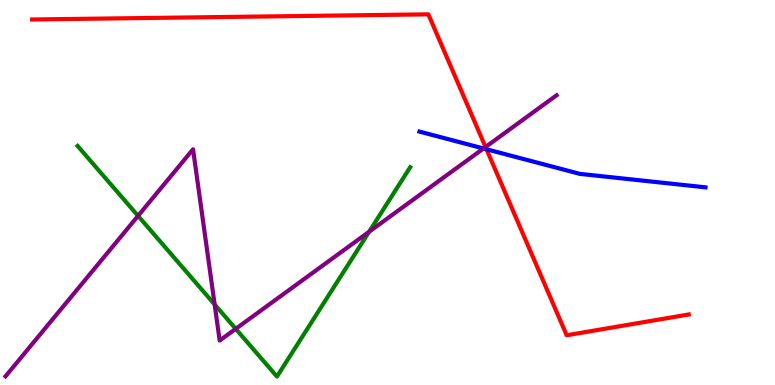[{'lines': ['blue', 'red'], 'intersections': [{'x': 6.28, 'y': 6.12}]}, {'lines': ['green', 'red'], 'intersections': []}, {'lines': ['purple', 'red'], 'intersections': [{'x': 6.26, 'y': 6.18}]}, {'lines': ['blue', 'green'], 'intersections': []}, {'lines': ['blue', 'purple'], 'intersections': [{'x': 6.24, 'y': 6.14}]}, {'lines': ['green', 'purple'], 'intersections': [{'x': 1.78, 'y': 4.39}, {'x': 2.77, 'y': 2.09}, {'x': 3.04, 'y': 1.46}, {'x': 4.76, 'y': 3.98}]}]